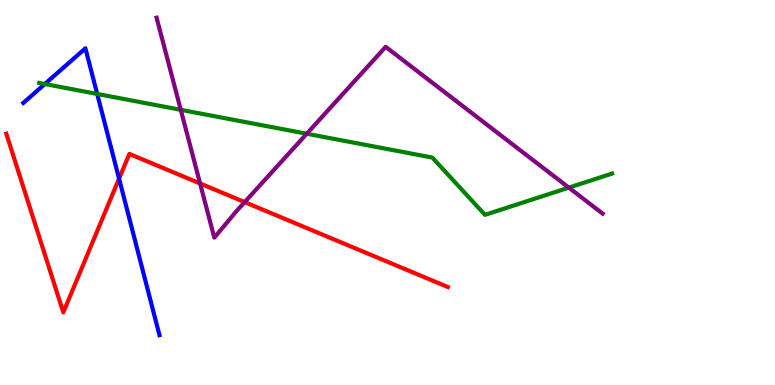[{'lines': ['blue', 'red'], 'intersections': [{'x': 1.54, 'y': 5.36}]}, {'lines': ['green', 'red'], 'intersections': []}, {'lines': ['purple', 'red'], 'intersections': [{'x': 2.58, 'y': 5.23}, {'x': 3.16, 'y': 4.75}]}, {'lines': ['blue', 'green'], 'intersections': [{'x': 0.579, 'y': 7.82}, {'x': 1.25, 'y': 7.56}]}, {'lines': ['blue', 'purple'], 'intersections': []}, {'lines': ['green', 'purple'], 'intersections': [{'x': 2.33, 'y': 7.15}, {'x': 3.96, 'y': 6.53}, {'x': 7.34, 'y': 5.13}]}]